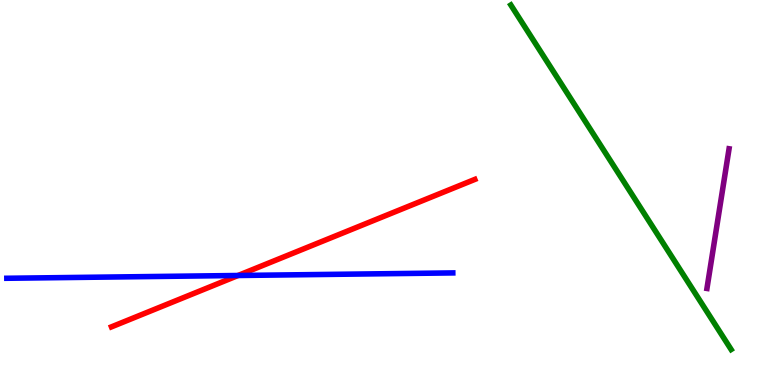[{'lines': ['blue', 'red'], 'intersections': [{'x': 3.07, 'y': 2.84}]}, {'lines': ['green', 'red'], 'intersections': []}, {'lines': ['purple', 'red'], 'intersections': []}, {'lines': ['blue', 'green'], 'intersections': []}, {'lines': ['blue', 'purple'], 'intersections': []}, {'lines': ['green', 'purple'], 'intersections': []}]